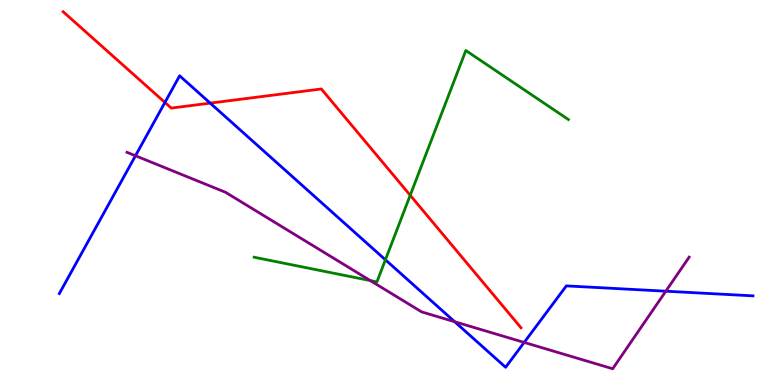[{'lines': ['blue', 'red'], 'intersections': [{'x': 2.13, 'y': 7.34}, {'x': 2.71, 'y': 7.32}]}, {'lines': ['green', 'red'], 'intersections': [{'x': 5.29, 'y': 4.93}]}, {'lines': ['purple', 'red'], 'intersections': []}, {'lines': ['blue', 'green'], 'intersections': [{'x': 4.97, 'y': 3.25}]}, {'lines': ['blue', 'purple'], 'intersections': [{'x': 1.75, 'y': 5.95}, {'x': 5.87, 'y': 1.64}, {'x': 6.76, 'y': 1.11}, {'x': 8.59, 'y': 2.44}]}, {'lines': ['green', 'purple'], 'intersections': [{'x': 4.78, 'y': 2.71}]}]